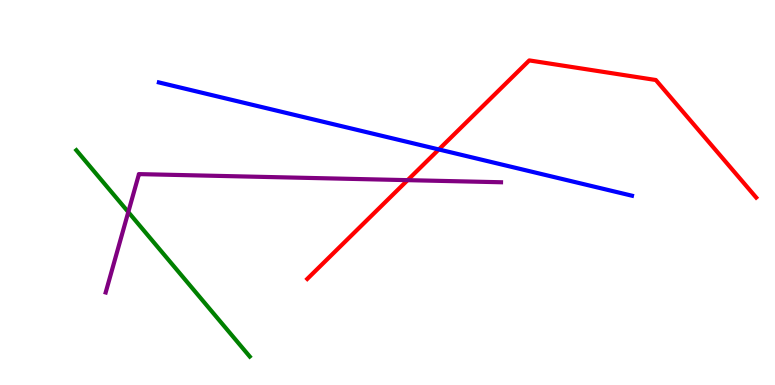[{'lines': ['blue', 'red'], 'intersections': [{'x': 5.66, 'y': 6.12}]}, {'lines': ['green', 'red'], 'intersections': []}, {'lines': ['purple', 'red'], 'intersections': [{'x': 5.26, 'y': 5.32}]}, {'lines': ['blue', 'green'], 'intersections': []}, {'lines': ['blue', 'purple'], 'intersections': []}, {'lines': ['green', 'purple'], 'intersections': [{'x': 1.66, 'y': 4.49}]}]